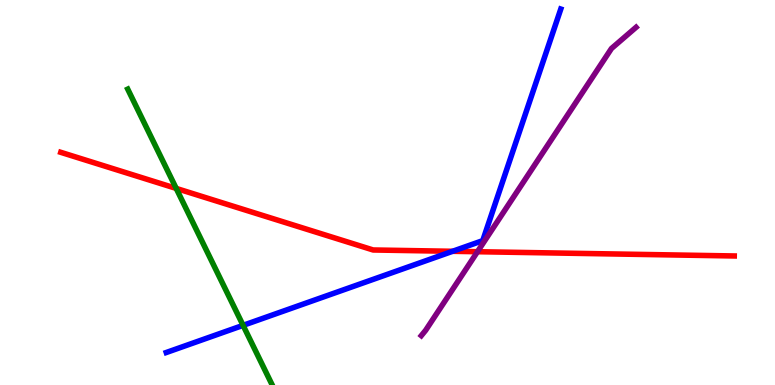[{'lines': ['blue', 'red'], 'intersections': [{'x': 5.84, 'y': 3.47}]}, {'lines': ['green', 'red'], 'intersections': [{'x': 2.27, 'y': 5.11}]}, {'lines': ['purple', 'red'], 'intersections': [{'x': 6.16, 'y': 3.46}]}, {'lines': ['blue', 'green'], 'intersections': [{'x': 3.14, 'y': 1.55}]}, {'lines': ['blue', 'purple'], 'intersections': []}, {'lines': ['green', 'purple'], 'intersections': []}]